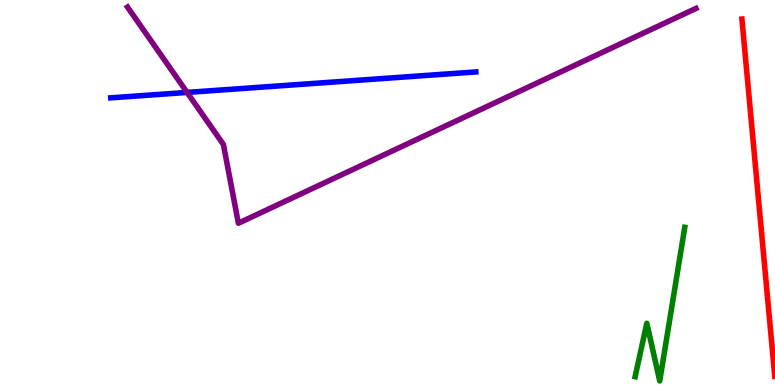[{'lines': ['blue', 'red'], 'intersections': []}, {'lines': ['green', 'red'], 'intersections': []}, {'lines': ['purple', 'red'], 'intersections': []}, {'lines': ['blue', 'green'], 'intersections': []}, {'lines': ['blue', 'purple'], 'intersections': [{'x': 2.41, 'y': 7.6}]}, {'lines': ['green', 'purple'], 'intersections': []}]